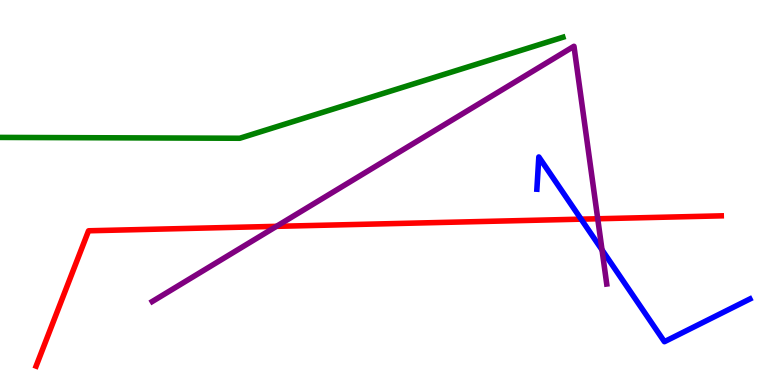[{'lines': ['blue', 'red'], 'intersections': [{'x': 7.5, 'y': 4.31}]}, {'lines': ['green', 'red'], 'intersections': []}, {'lines': ['purple', 'red'], 'intersections': [{'x': 3.57, 'y': 4.12}, {'x': 7.71, 'y': 4.32}]}, {'lines': ['blue', 'green'], 'intersections': []}, {'lines': ['blue', 'purple'], 'intersections': [{'x': 7.77, 'y': 3.51}]}, {'lines': ['green', 'purple'], 'intersections': []}]